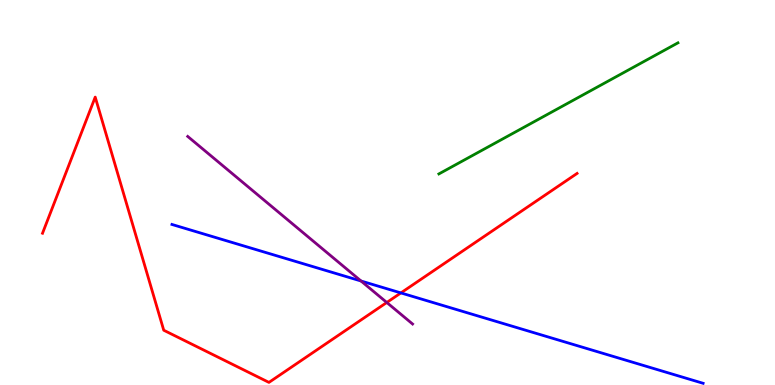[{'lines': ['blue', 'red'], 'intersections': [{'x': 5.17, 'y': 2.39}]}, {'lines': ['green', 'red'], 'intersections': []}, {'lines': ['purple', 'red'], 'intersections': [{'x': 4.99, 'y': 2.14}]}, {'lines': ['blue', 'green'], 'intersections': []}, {'lines': ['blue', 'purple'], 'intersections': [{'x': 4.66, 'y': 2.7}]}, {'lines': ['green', 'purple'], 'intersections': []}]